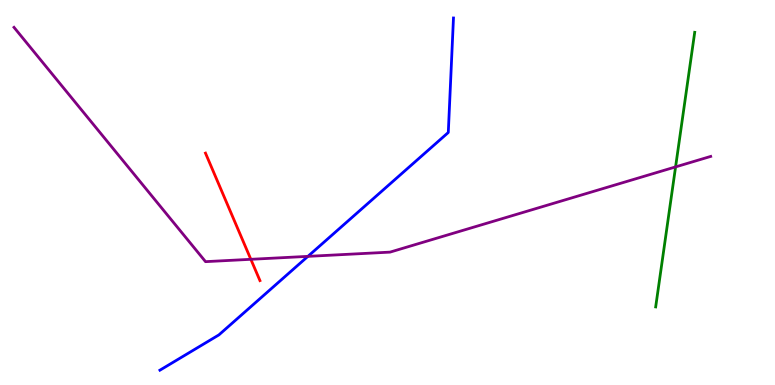[{'lines': ['blue', 'red'], 'intersections': []}, {'lines': ['green', 'red'], 'intersections': []}, {'lines': ['purple', 'red'], 'intersections': [{'x': 3.24, 'y': 3.26}]}, {'lines': ['blue', 'green'], 'intersections': []}, {'lines': ['blue', 'purple'], 'intersections': [{'x': 3.97, 'y': 3.34}]}, {'lines': ['green', 'purple'], 'intersections': [{'x': 8.72, 'y': 5.66}]}]